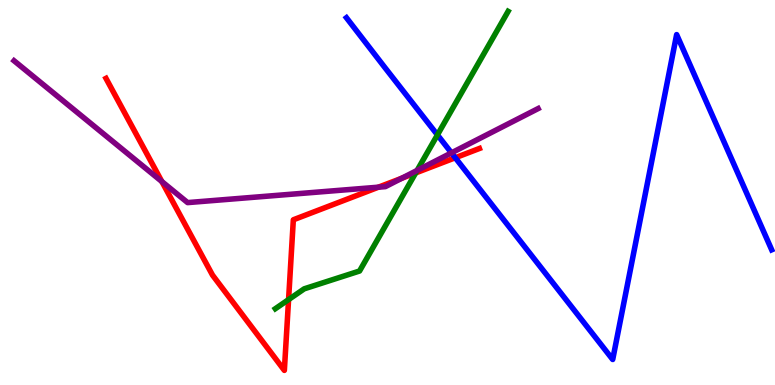[{'lines': ['blue', 'red'], 'intersections': [{'x': 5.87, 'y': 5.9}]}, {'lines': ['green', 'red'], 'intersections': [{'x': 3.72, 'y': 2.22}, {'x': 5.36, 'y': 5.51}]}, {'lines': ['purple', 'red'], 'intersections': [{'x': 2.09, 'y': 5.28}, {'x': 4.88, 'y': 5.14}, {'x': 5.19, 'y': 5.37}]}, {'lines': ['blue', 'green'], 'intersections': [{'x': 5.64, 'y': 6.5}]}, {'lines': ['blue', 'purple'], 'intersections': [{'x': 5.83, 'y': 6.03}]}, {'lines': ['green', 'purple'], 'intersections': [{'x': 5.38, 'y': 5.57}]}]